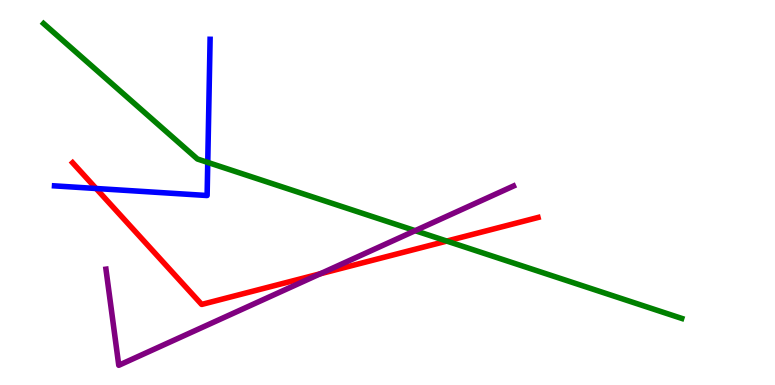[{'lines': ['blue', 'red'], 'intersections': [{'x': 1.24, 'y': 5.1}]}, {'lines': ['green', 'red'], 'intersections': [{'x': 5.76, 'y': 3.74}]}, {'lines': ['purple', 'red'], 'intersections': [{'x': 4.13, 'y': 2.89}]}, {'lines': ['blue', 'green'], 'intersections': [{'x': 2.68, 'y': 5.78}]}, {'lines': ['blue', 'purple'], 'intersections': []}, {'lines': ['green', 'purple'], 'intersections': [{'x': 5.36, 'y': 4.01}]}]